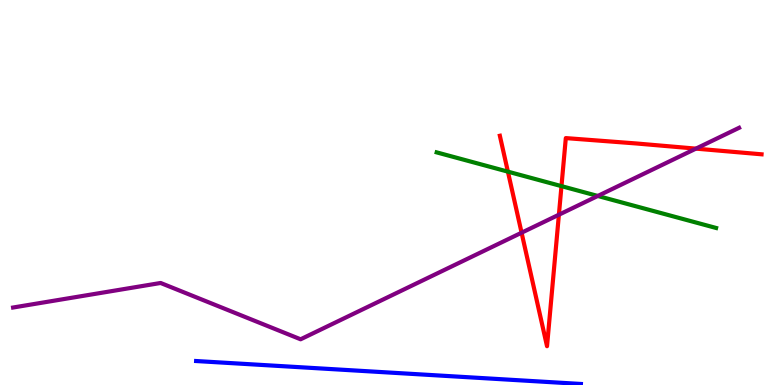[{'lines': ['blue', 'red'], 'intersections': []}, {'lines': ['green', 'red'], 'intersections': [{'x': 6.55, 'y': 5.54}, {'x': 7.24, 'y': 5.17}]}, {'lines': ['purple', 'red'], 'intersections': [{'x': 6.73, 'y': 3.96}, {'x': 7.21, 'y': 4.42}, {'x': 8.98, 'y': 6.14}]}, {'lines': ['blue', 'green'], 'intersections': []}, {'lines': ['blue', 'purple'], 'intersections': []}, {'lines': ['green', 'purple'], 'intersections': [{'x': 7.71, 'y': 4.91}]}]